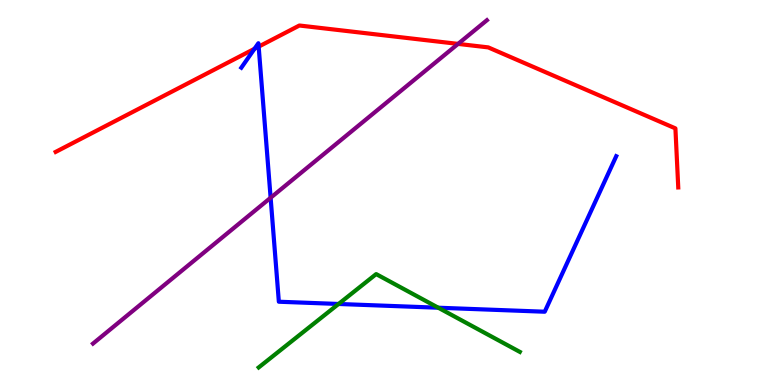[{'lines': ['blue', 'red'], 'intersections': [{'x': 3.28, 'y': 8.73}, {'x': 3.34, 'y': 8.79}]}, {'lines': ['green', 'red'], 'intersections': []}, {'lines': ['purple', 'red'], 'intersections': [{'x': 5.91, 'y': 8.86}]}, {'lines': ['blue', 'green'], 'intersections': [{'x': 4.37, 'y': 2.1}, {'x': 5.66, 'y': 2.01}]}, {'lines': ['blue', 'purple'], 'intersections': [{'x': 3.49, 'y': 4.86}]}, {'lines': ['green', 'purple'], 'intersections': []}]